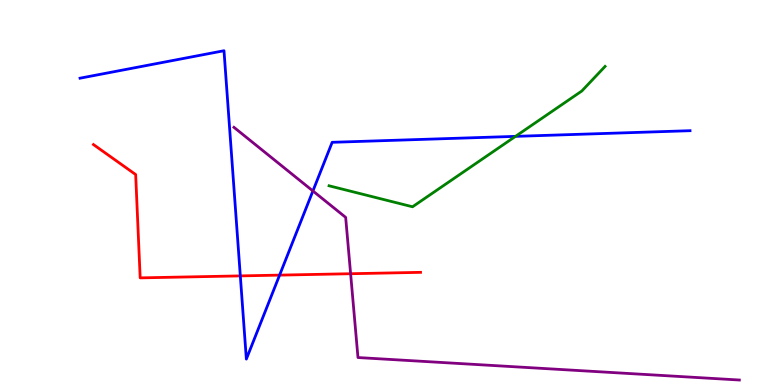[{'lines': ['blue', 'red'], 'intersections': [{'x': 3.1, 'y': 2.83}, {'x': 3.61, 'y': 2.85}]}, {'lines': ['green', 'red'], 'intersections': []}, {'lines': ['purple', 'red'], 'intersections': [{'x': 4.52, 'y': 2.89}]}, {'lines': ['blue', 'green'], 'intersections': [{'x': 6.65, 'y': 6.46}]}, {'lines': ['blue', 'purple'], 'intersections': [{'x': 4.04, 'y': 5.04}]}, {'lines': ['green', 'purple'], 'intersections': []}]